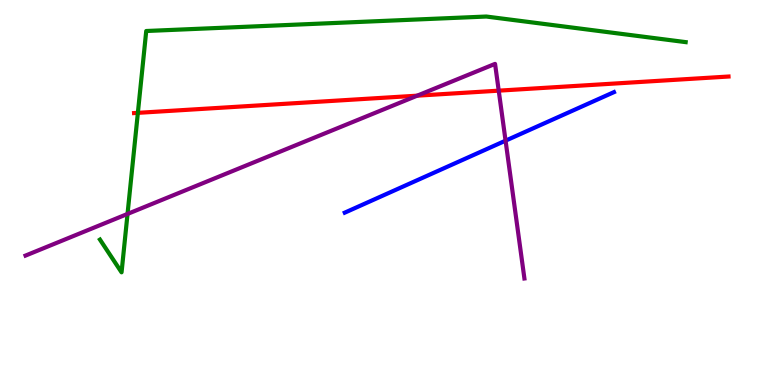[{'lines': ['blue', 'red'], 'intersections': []}, {'lines': ['green', 'red'], 'intersections': [{'x': 1.78, 'y': 7.07}]}, {'lines': ['purple', 'red'], 'intersections': [{'x': 5.38, 'y': 7.51}, {'x': 6.44, 'y': 7.65}]}, {'lines': ['blue', 'green'], 'intersections': []}, {'lines': ['blue', 'purple'], 'intersections': [{'x': 6.52, 'y': 6.35}]}, {'lines': ['green', 'purple'], 'intersections': [{'x': 1.65, 'y': 4.44}]}]